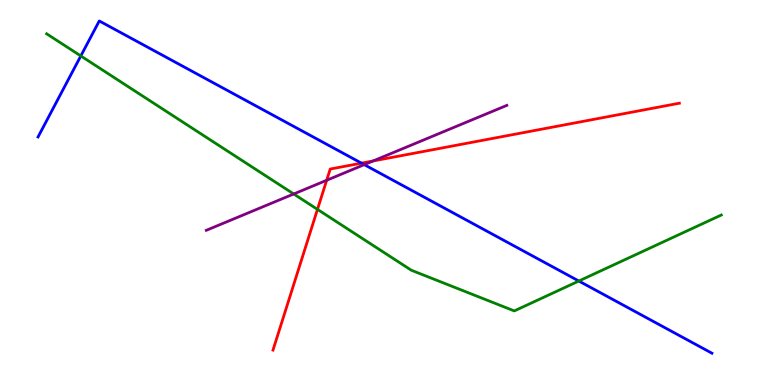[{'lines': ['blue', 'red'], 'intersections': [{'x': 4.66, 'y': 5.76}]}, {'lines': ['green', 'red'], 'intersections': [{'x': 4.1, 'y': 4.56}]}, {'lines': ['purple', 'red'], 'intersections': [{'x': 4.22, 'y': 5.32}, {'x': 4.81, 'y': 5.82}]}, {'lines': ['blue', 'green'], 'intersections': [{'x': 1.04, 'y': 8.55}, {'x': 7.47, 'y': 2.7}]}, {'lines': ['blue', 'purple'], 'intersections': [{'x': 4.7, 'y': 5.72}]}, {'lines': ['green', 'purple'], 'intersections': [{'x': 3.79, 'y': 4.96}]}]